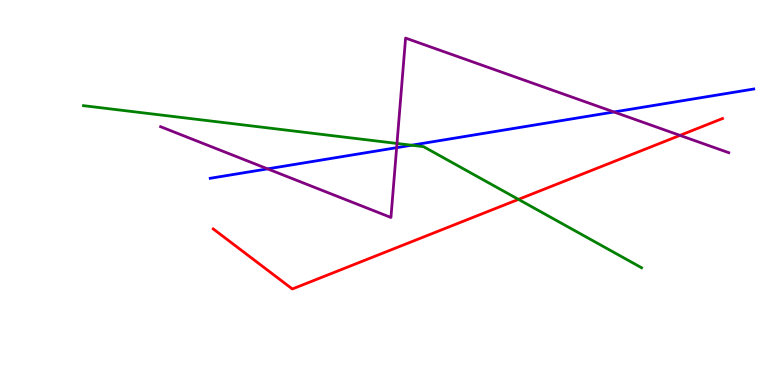[{'lines': ['blue', 'red'], 'intersections': []}, {'lines': ['green', 'red'], 'intersections': [{'x': 6.69, 'y': 4.82}]}, {'lines': ['purple', 'red'], 'intersections': [{'x': 8.77, 'y': 6.48}]}, {'lines': ['blue', 'green'], 'intersections': [{'x': 5.31, 'y': 6.23}]}, {'lines': ['blue', 'purple'], 'intersections': [{'x': 3.45, 'y': 5.61}, {'x': 5.12, 'y': 6.16}, {'x': 7.92, 'y': 7.09}]}, {'lines': ['green', 'purple'], 'intersections': [{'x': 5.12, 'y': 6.27}]}]